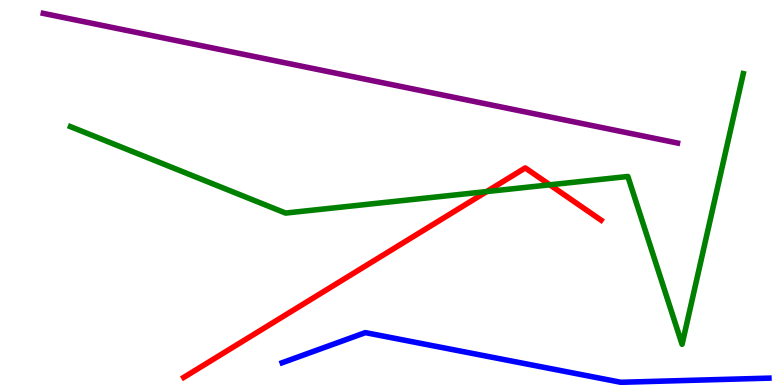[{'lines': ['blue', 'red'], 'intersections': []}, {'lines': ['green', 'red'], 'intersections': [{'x': 6.28, 'y': 5.02}, {'x': 7.09, 'y': 5.2}]}, {'lines': ['purple', 'red'], 'intersections': []}, {'lines': ['blue', 'green'], 'intersections': []}, {'lines': ['blue', 'purple'], 'intersections': []}, {'lines': ['green', 'purple'], 'intersections': []}]